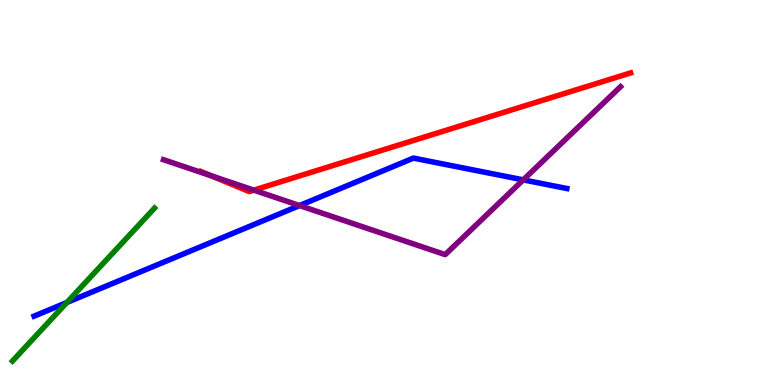[{'lines': ['blue', 'red'], 'intersections': []}, {'lines': ['green', 'red'], 'intersections': []}, {'lines': ['purple', 'red'], 'intersections': [{'x': 2.73, 'y': 5.43}, {'x': 3.28, 'y': 5.06}]}, {'lines': ['blue', 'green'], 'intersections': [{'x': 0.863, 'y': 2.14}]}, {'lines': ['blue', 'purple'], 'intersections': [{'x': 3.87, 'y': 4.66}, {'x': 6.75, 'y': 5.33}]}, {'lines': ['green', 'purple'], 'intersections': []}]